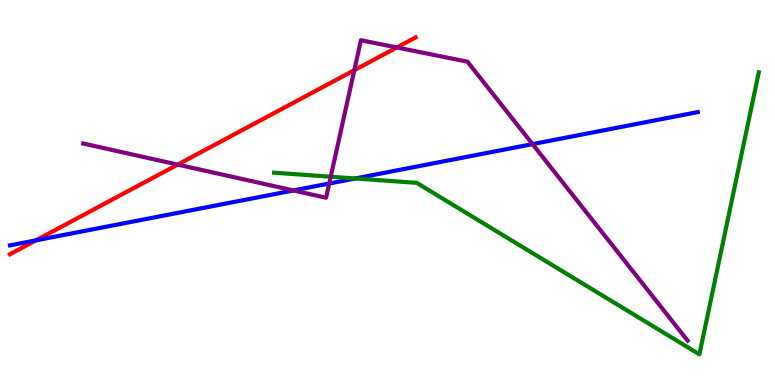[{'lines': ['blue', 'red'], 'intersections': [{'x': 0.464, 'y': 3.76}]}, {'lines': ['green', 'red'], 'intersections': []}, {'lines': ['purple', 'red'], 'intersections': [{'x': 2.29, 'y': 5.72}, {'x': 4.57, 'y': 8.18}, {'x': 5.12, 'y': 8.77}]}, {'lines': ['blue', 'green'], 'intersections': [{'x': 4.58, 'y': 5.36}]}, {'lines': ['blue', 'purple'], 'intersections': [{'x': 3.79, 'y': 5.05}, {'x': 4.25, 'y': 5.23}, {'x': 6.87, 'y': 6.26}]}, {'lines': ['green', 'purple'], 'intersections': [{'x': 4.27, 'y': 5.41}]}]